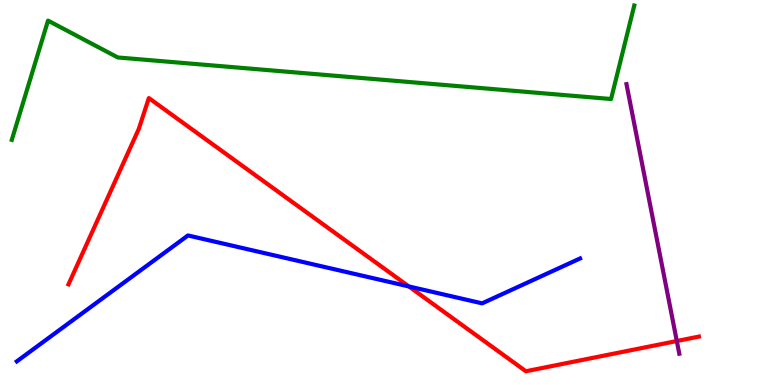[{'lines': ['blue', 'red'], 'intersections': [{'x': 5.28, 'y': 2.56}]}, {'lines': ['green', 'red'], 'intersections': []}, {'lines': ['purple', 'red'], 'intersections': [{'x': 8.73, 'y': 1.14}]}, {'lines': ['blue', 'green'], 'intersections': []}, {'lines': ['blue', 'purple'], 'intersections': []}, {'lines': ['green', 'purple'], 'intersections': []}]